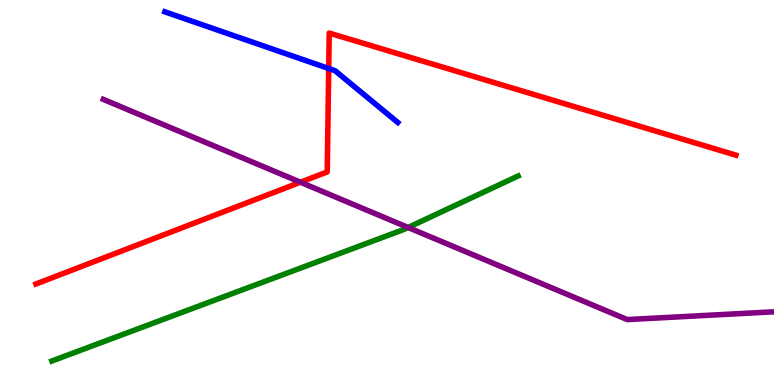[{'lines': ['blue', 'red'], 'intersections': [{'x': 4.24, 'y': 8.22}]}, {'lines': ['green', 'red'], 'intersections': []}, {'lines': ['purple', 'red'], 'intersections': [{'x': 3.88, 'y': 5.27}]}, {'lines': ['blue', 'green'], 'intersections': []}, {'lines': ['blue', 'purple'], 'intersections': []}, {'lines': ['green', 'purple'], 'intersections': [{'x': 5.27, 'y': 4.09}]}]